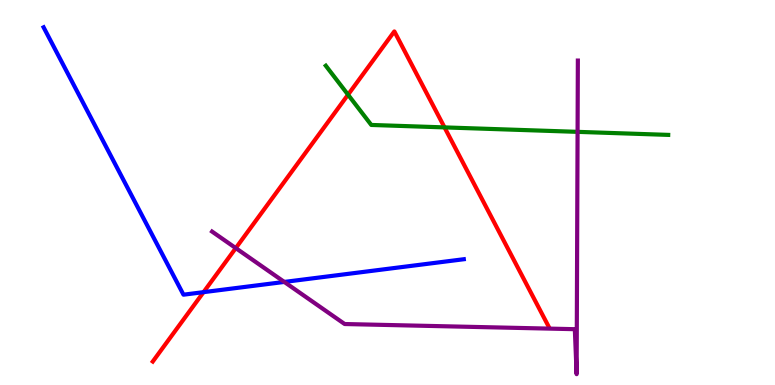[{'lines': ['blue', 'red'], 'intersections': [{'x': 2.63, 'y': 2.41}]}, {'lines': ['green', 'red'], 'intersections': [{'x': 4.49, 'y': 7.54}, {'x': 5.74, 'y': 6.69}]}, {'lines': ['purple', 'red'], 'intersections': [{'x': 3.04, 'y': 3.56}]}, {'lines': ['blue', 'green'], 'intersections': []}, {'lines': ['blue', 'purple'], 'intersections': [{'x': 3.67, 'y': 2.68}]}, {'lines': ['green', 'purple'], 'intersections': [{'x': 7.45, 'y': 6.58}]}]